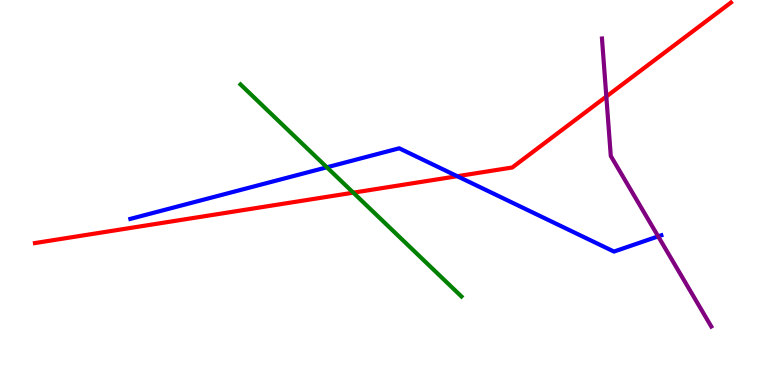[{'lines': ['blue', 'red'], 'intersections': [{'x': 5.9, 'y': 5.42}]}, {'lines': ['green', 'red'], 'intersections': [{'x': 4.56, 'y': 5.0}]}, {'lines': ['purple', 'red'], 'intersections': [{'x': 7.82, 'y': 7.49}]}, {'lines': ['blue', 'green'], 'intersections': [{'x': 4.22, 'y': 5.65}]}, {'lines': ['blue', 'purple'], 'intersections': [{'x': 8.49, 'y': 3.86}]}, {'lines': ['green', 'purple'], 'intersections': []}]